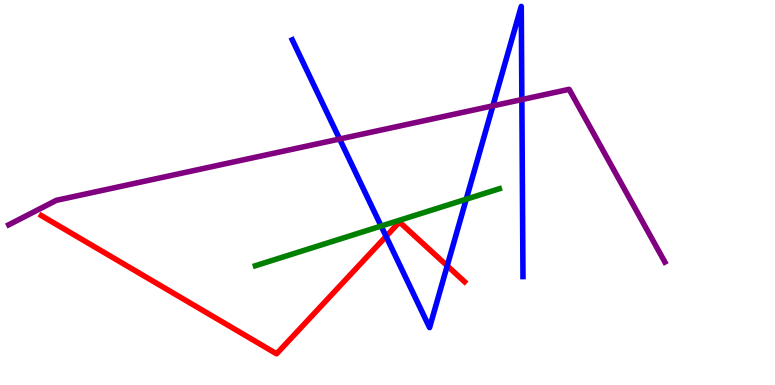[{'lines': ['blue', 'red'], 'intersections': [{'x': 4.98, 'y': 3.86}, {'x': 5.77, 'y': 3.1}]}, {'lines': ['green', 'red'], 'intersections': []}, {'lines': ['purple', 'red'], 'intersections': []}, {'lines': ['blue', 'green'], 'intersections': [{'x': 4.92, 'y': 4.13}, {'x': 6.02, 'y': 4.83}]}, {'lines': ['blue', 'purple'], 'intersections': [{'x': 4.38, 'y': 6.39}, {'x': 6.36, 'y': 7.25}, {'x': 6.73, 'y': 7.41}]}, {'lines': ['green', 'purple'], 'intersections': []}]